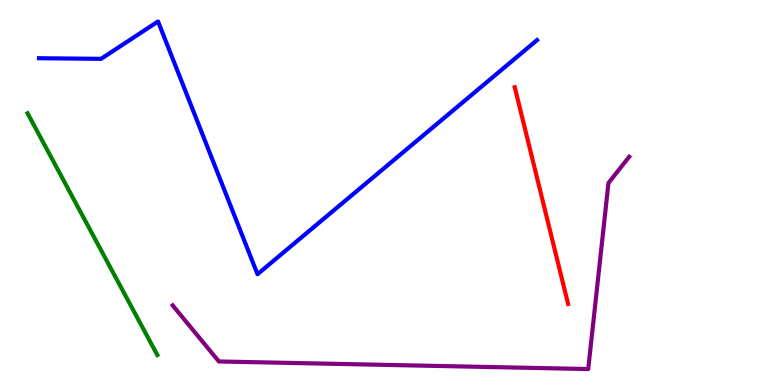[{'lines': ['blue', 'red'], 'intersections': []}, {'lines': ['green', 'red'], 'intersections': []}, {'lines': ['purple', 'red'], 'intersections': []}, {'lines': ['blue', 'green'], 'intersections': []}, {'lines': ['blue', 'purple'], 'intersections': []}, {'lines': ['green', 'purple'], 'intersections': []}]